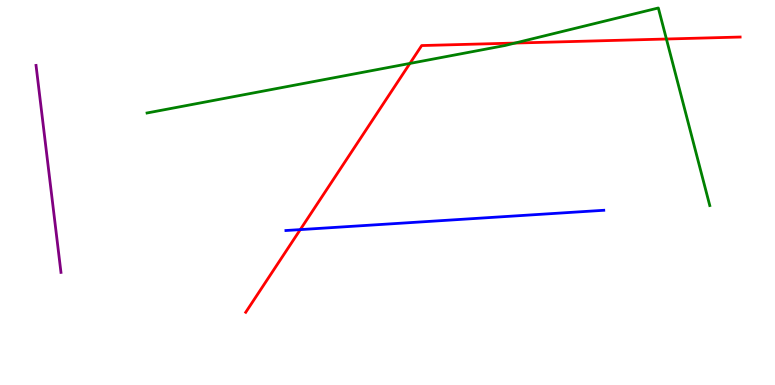[{'lines': ['blue', 'red'], 'intersections': [{'x': 3.87, 'y': 4.04}]}, {'lines': ['green', 'red'], 'intersections': [{'x': 5.29, 'y': 8.35}, {'x': 6.64, 'y': 8.88}, {'x': 8.6, 'y': 8.99}]}, {'lines': ['purple', 'red'], 'intersections': []}, {'lines': ['blue', 'green'], 'intersections': []}, {'lines': ['blue', 'purple'], 'intersections': []}, {'lines': ['green', 'purple'], 'intersections': []}]